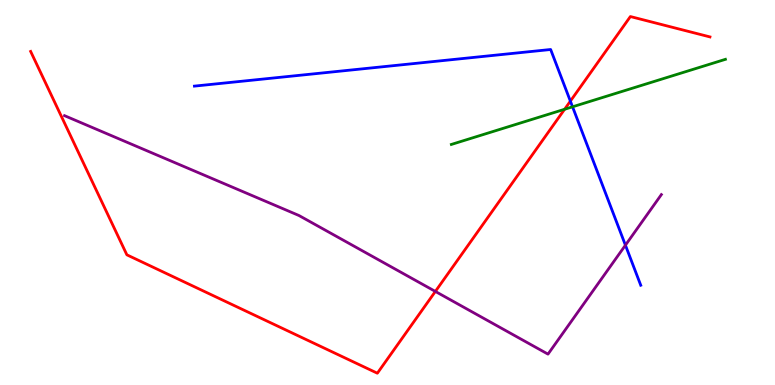[{'lines': ['blue', 'red'], 'intersections': [{'x': 7.36, 'y': 7.37}]}, {'lines': ['green', 'red'], 'intersections': [{'x': 7.29, 'y': 7.16}]}, {'lines': ['purple', 'red'], 'intersections': [{'x': 5.62, 'y': 2.43}]}, {'lines': ['blue', 'green'], 'intersections': [{'x': 7.39, 'y': 7.23}]}, {'lines': ['blue', 'purple'], 'intersections': [{'x': 8.07, 'y': 3.63}]}, {'lines': ['green', 'purple'], 'intersections': []}]